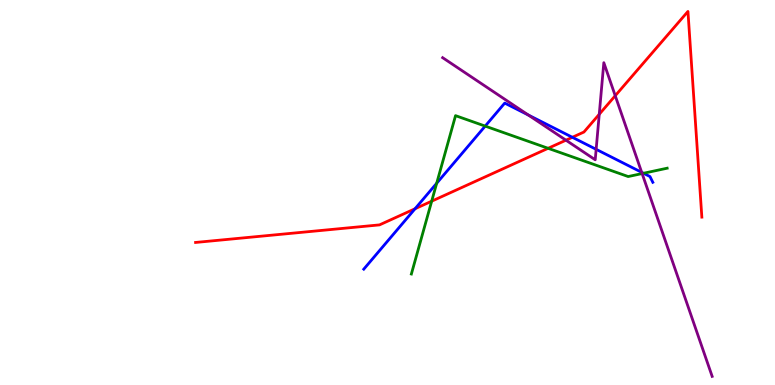[{'lines': ['blue', 'red'], 'intersections': [{'x': 5.36, 'y': 4.58}, {'x': 7.39, 'y': 6.43}]}, {'lines': ['green', 'red'], 'intersections': [{'x': 5.57, 'y': 4.77}, {'x': 7.07, 'y': 6.15}]}, {'lines': ['purple', 'red'], 'intersections': [{'x': 7.3, 'y': 6.36}, {'x': 7.73, 'y': 7.03}, {'x': 7.94, 'y': 7.51}]}, {'lines': ['blue', 'green'], 'intersections': [{'x': 5.63, 'y': 5.24}, {'x': 6.26, 'y': 6.72}, {'x': 8.3, 'y': 5.5}]}, {'lines': ['blue', 'purple'], 'intersections': [{'x': 6.82, 'y': 7.01}, {'x': 7.69, 'y': 6.12}, {'x': 8.28, 'y': 5.52}]}, {'lines': ['green', 'purple'], 'intersections': [{'x': 8.29, 'y': 5.49}]}]